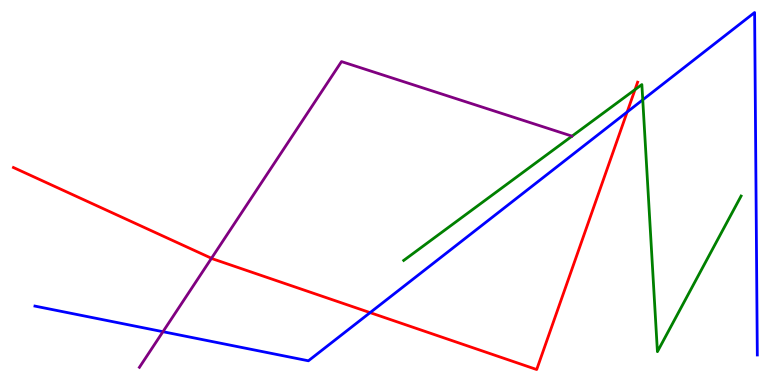[{'lines': ['blue', 'red'], 'intersections': [{'x': 4.78, 'y': 1.88}, {'x': 8.09, 'y': 7.09}]}, {'lines': ['green', 'red'], 'intersections': [{'x': 8.19, 'y': 7.67}]}, {'lines': ['purple', 'red'], 'intersections': [{'x': 2.73, 'y': 3.29}]}, {'lines': ['blue', 'green'], 'intersections': [{'x': 8.29, 'y': 7.41}]}, {'lines': ['blue', 'purple'], 'intersections': [{'x': 2.1, 'y': 1.38}]}, {'lines': ['green', 'purple'], 'intersections': []}]